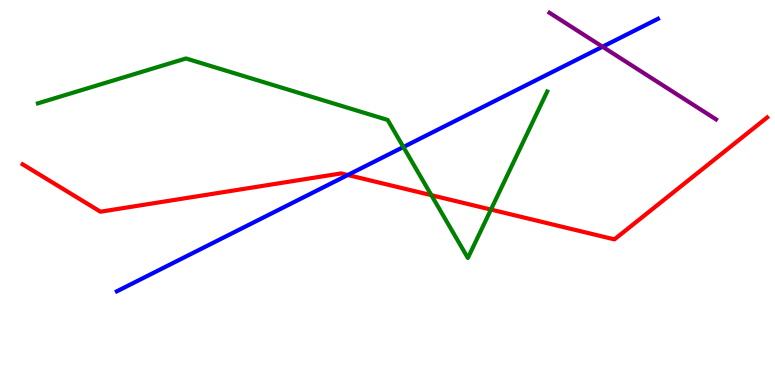[{'lines': ['blue', 'red'], 'intersections': [{'x': 4.49, 'y': 5.45}]}, {'lines': ['green', 'red'], 'intersections': [{'x': 5.57, 'y': 4.93}, {'x': 6.33, 'y': 4.56}]}, {'lines': ['purple', 'red'], 'intersections': []}, {'lines': ['blue', 'green'], 'intersections': [{'x': 5.21, 'y': 6.18}]}, {'lines': ['blue', 'purple'], 'intersections': [{'x': 7.77, 'y': 8.79}]}, {'lines': ['green', 'purple'], 'intersections': []}]